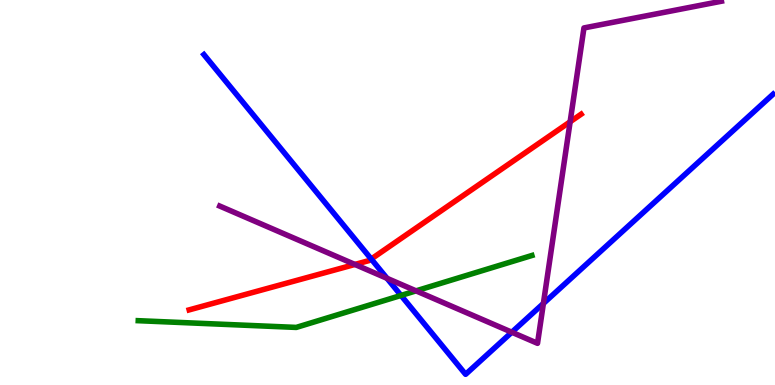[{'lines': ['blue', 'red'], 'intersections': [{'x': 4.79, 'y': 3.27}]}, {'lines': ['green', 'red'], 'intersections': []}, {'lines': ['purple', 'red'], 'intersections': [{'x': 4.58, 'y': 3.13}, {'x': 7.36, 'y': 6.84}]}, {'lines': ['blue', 'green'], 'intersections': [{'x': 5.17, 'y': 2.33}]}, {'lines': ['blue', 'purple'], 'intersections': [{'x': 4.99, 'y': 2.77}, {'x': 6.6, 'y': 1.37}, {'x': 7.01, 'y': 2.12}]}, {'lines': ['green', 'purple'], 'intersections': [{'x': 5.37, 'y': 2.45}]}]